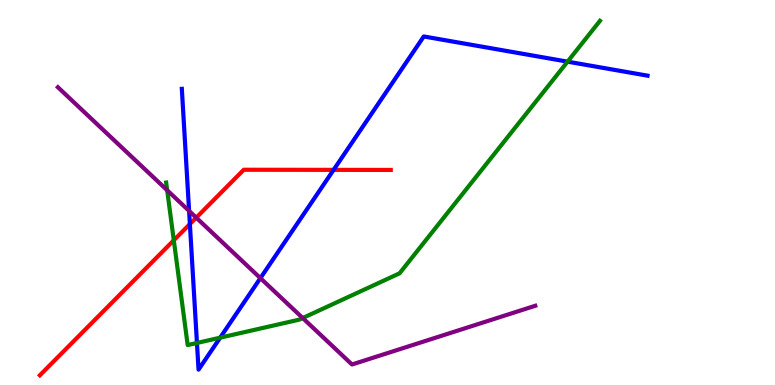[{'lines': ['blue', 'red'], 'intersections': [{'x': 2.45, 'y': 4.18}, {'x': 4.3, 'y': 5.59}]}, {'lines': ['green', 'red'], 'intersections': [{'x': 2.24, 'y': 3.76}]}, {'lines': ['purple', 'red'], 'intersections': [{'x': 2.53, 'y': 4.35}]}, {'lines': ['blue', 'green'], 'intersections': [{'x': 2.54, 'y': 1.09}, {'x': 2.84, 'y': 1.23}, {'x': 7.32, 'y': 8.4}]}, {'lines': ['blue', 'purple'], 'intersections': [{'x': 2.44, 'y': 4.52}, {'x': 3.36, 'y': 2.78}]}, {'lines': ['green', 'purple'], 'intersections': [{'x': 2.16, 'y': 5.06}, {'x': 3.91, 'y': 1.74}]}]